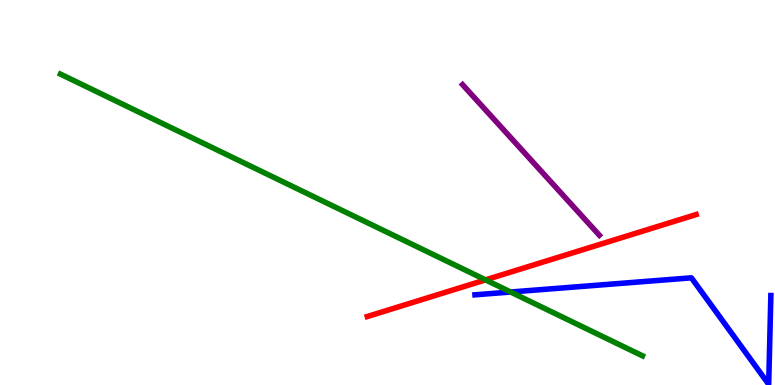[{'lines': ['blue', 'red'], 'intersections': []}, {'lines': ['green', 'red'], 'intersections': [{'x': 6.27, 'y': 2.73}]}, {'lines': ['purple', 'red'], 'intersections': []}, {'lines': ['blue', 'green'], 'intersections': [{'x': 6.59, 'y': 2.42}]}, {'lines': ['blue', 'purple'], 'intersections': []}, {'lines': ['green', 'purple'], 'intersections': []}]